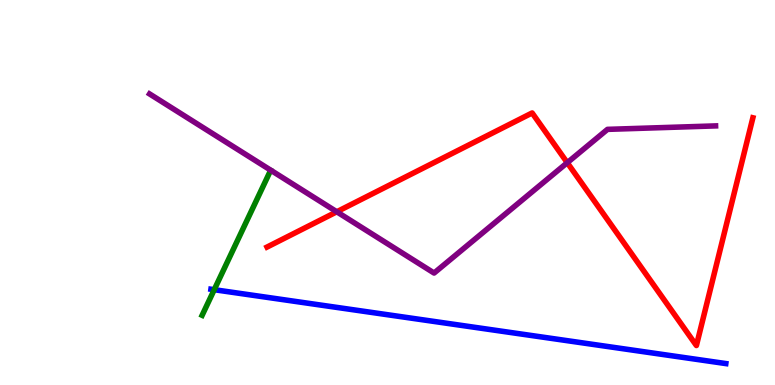[{'lines': ['blue', 'red'], 'intersections': []}, {'lines': ['green', 'red'], 'intersections': []}, {'lines': ['purple', 'red'], 'intersections': [{'x': 4.35, 'y': 4.5}, {'x': 7.32, 'y': 5.77}]}, {'lines': ['blue', 'green'], 'intersections': [{'x': 2.76, 'y': 2.48}]}, {'lines': ['blue', 'purple'], 'intersections': []}, {'lines': ['green', 'purple'], 'intersections': []}]